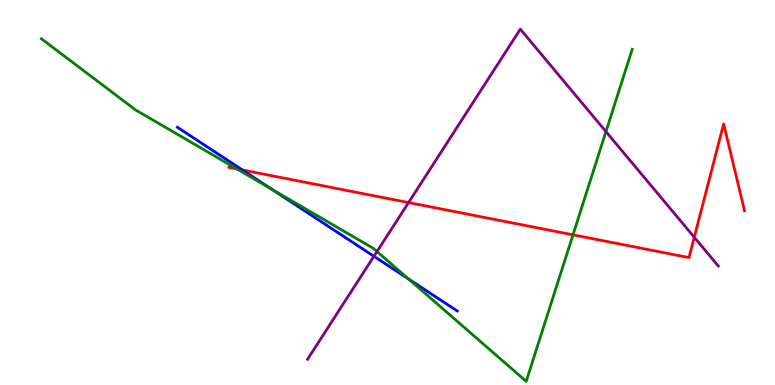[{'lines': ['blue', 'red'], 'intersections': [{'x': 3.13, 'y': 5.58}]}, {'lines': ['green', 'red'], 'intersections': [{'x': 3.06, 'y': 5.61}, {'x': 7.39, 'y': 3.9}]}, {'lines': ['purple', 'red'], 'intersections': [{'x': 5.27, 'y': 4.74}, {'x': 8.96, 'y': 3.84}]}, {'lines': ['blue', 'green'], 'intersections': [{'x': 3.5, 'y': 5.09}, {'x': 5.27, 'y': 2.75}]}, {'lines': ['blue', 'purple'], 'intersections': [{'x': 4.83, 'y': 3.34}]}, {'lines': ['green', 'purple'], 'intersections': [{'x': 4.86, 'y': 3.47}, {'x': 7.82, 'y': 6.58}]}]